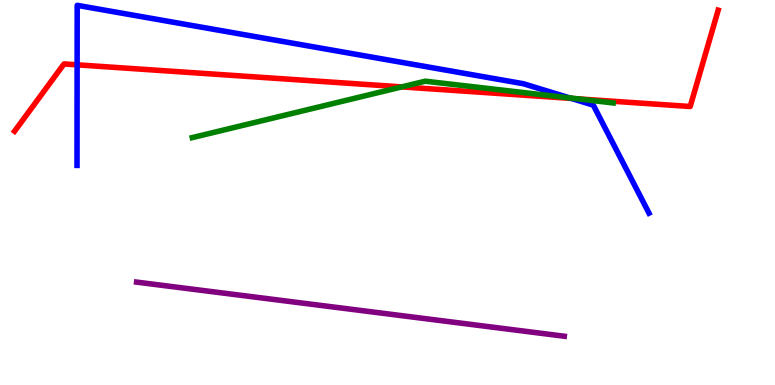[{'lines': ['blue', 'red'], 'intersections': [{'x': 0.995, 'y': 8.32}, {'x': 7.37, 'y': 7.44}]}, {'lines': ['green', 'red'], 'intersections': [{'x': 5.18, 'y': 7.74}, {'x': 7.46, 'y': 7.43}]}, {'lines': ['purple', 'red'], 'intersections': []}, {'lines': ['blue', 'green'], 'intersections': [{'x': 7.35, 'y': 7.46}]}, {'lines': ['blue', 'purple'], 'intersections': []}, {'lines': ['green', 'purple'], 'intersections': []}]